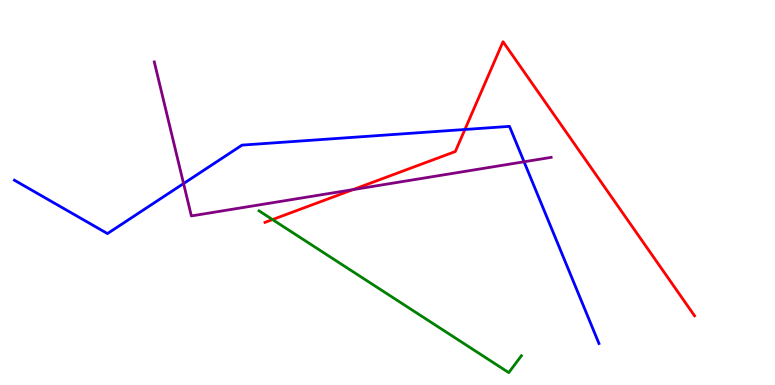[{'lines': ['blue', 'red'], 'intersections': [{'x': 6.0, 'y': 6.64}]}, {'lines': ['green', 'red'], 'intersections': [{'x': 3.52, 'y': 4.3}]}, {'lines': ['purple', 'red'], 'intersections': [{'x': 4.55, 'y': 5.07}]}, {'lines': ['blue', 'green'], 'intersections': []}, {'lines': ['blue', 'purple'], 'intersections': [{'x': 2.37, 'y': 5.23}, {'x': 6.76, 'y': 5.8}]}, {'lines': ['green', 'purple'], 'intersections': []}]